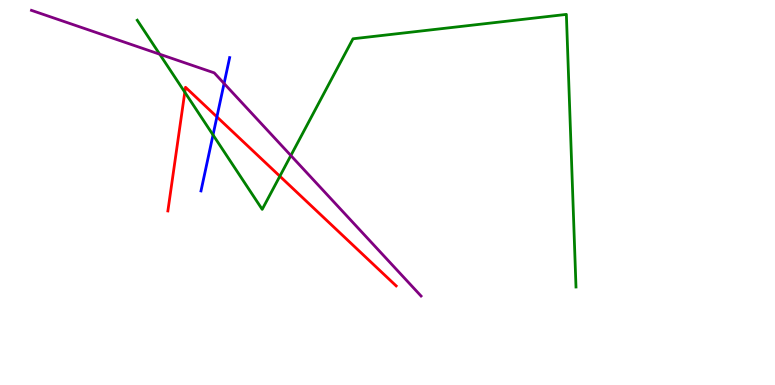[{'lines': ['blue', 'red'], 'intersections': [{'x': 2.8, 'y': 6.96}]}, {'lines': ['green', 'red'], 'intersections': [{'x': 2.38, 'y': 7.61}, {'x': 3.61, 'y': 5.42}]}, {'lines': ['purple', 'red'], 'intersections': []}, {'lines': ['blue', 'green'], 'intersections': [{'x': 2.75, 'y': 6.5}]}, {'lines': ['blue', 'purple'], 'intersections': [{'x': 2.89, 'y': 7.83}]}, {'lines': ['green', 'purple'], 'intersections': [{'x': 2.06, 'y': 8.59}, {'x': 3.75, 'y': 5.96}]}]